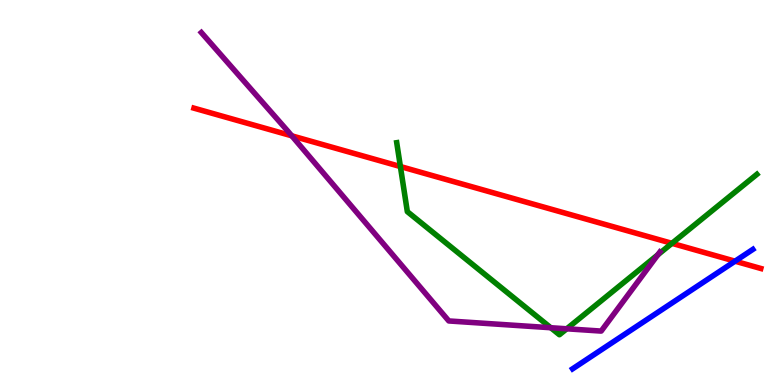[{'lines': ['blue', 'red'], 'intersections': [{'x': 9.48, 'y': 3.22}]}, {'lines': ['green', 'red'], 'intersections': [{'x': 5.17, 'y': 5.67}, {'x': 8.67, 'y': 3.68}]}, {'lines': ['purple', 'red'], 'intersections': [{'x': 3.76, 'y': 6.47}]}, {'lines': ['blue', 'green'], 'intersections': []}, {'lines': ['blue', 'purple'], 'intersections': []}, {'lines': ['green', 'purple'], 'intersections': [{'x': 7.11, 'y': 1.49}, {'x': 7.31, 'y': 1.46}, {'x': 8.49, 'y': 3.38}]}]